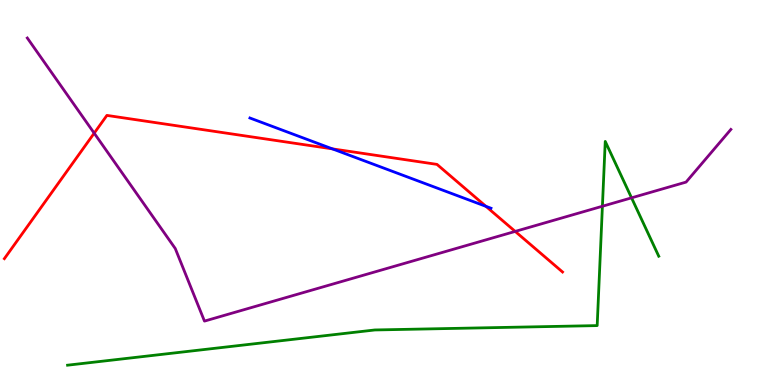[{'lines': ['blue', 'red'], 'intersections': [{'x': 4.29, 'y': 6.13}, {'x': 6.27, 'y': 4.64}]}, {'lines': ['green', 'red'], 'intersections': []}, {'lines': ['purple', 'red'], 'intersections': [{'x': 1.22, 'y': 6.54}, {'x': 6.65, 'y': 3.99}]}, {'lines': ['blue', 'green'], 'intersections': []}, {'lines': ['blue', 'purple'], 'intersections': []}, {'lines': ['green', 'purple'], 'intersections': [{'x': 7.77, 'y': 4.64}, {'x': 8.15, 'y': 4.86}]}]